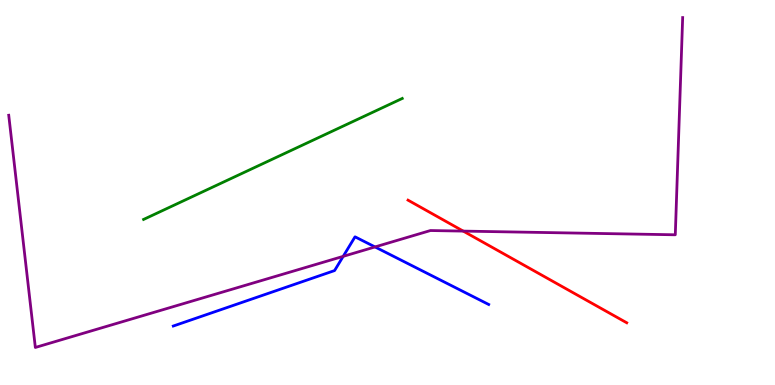[{'lines': ['blue', 'red'], 'intersections': []}, {'lines': ['green', 'red'], 'intersections': []}, {'lines': ['purple', 'red'], 'intersections': [{'x': 5.98, 'y': 4.0}]}, {'lines': ['blue', 'green'], 'intersections': []}, {'lines': ['blue', 'purple'], 'intersections': [{'x': 4.43, 'y': 3.34}, {'x': 4.84, 'y': 3.59}]}, {'lines': ['green', 'purple'], 'intersections': []}]